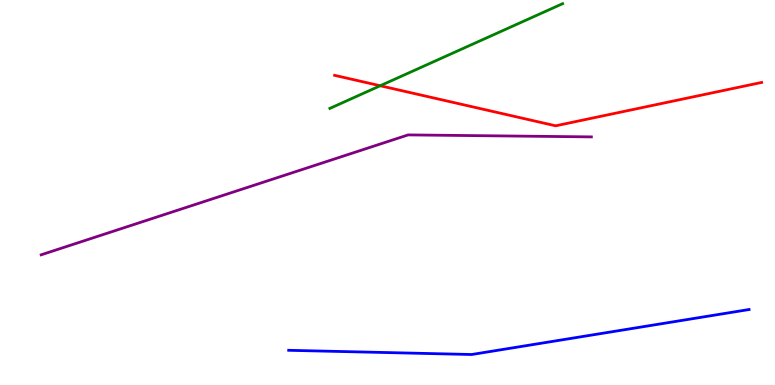[{'lines': ['blue', 'red'], 'intersections': []}, {'lines': ['green', 'red'], 'intersections': [{'x': 4.91, 'y': 7.77}]}, {'lines': ['purple', 'red'], 'intersections': []}, {'lines': ['blue', 'green'], 'intersections': []}, {'lines': ['blue', 'purple'], 'intersections': []}, {'lines': ['green', 'purple'], 'intersections': []}]